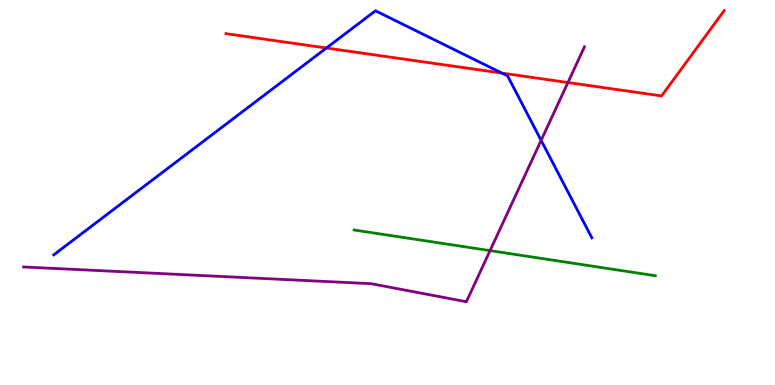[{'lines': ['blue', 'red'], 'intersections': [{'x': 4.21, 'y': 8.75}, {'x': 6.48, 'y': 8.1}]}, {'lines': ['green', 'red'], 'intersections': []}, {'lines': ['purple', 'red'], 'intersections': [{'x': 7.33, 'y': 7.86}]}, {'lines': ['blue', 'green'], 'intersections': []}, {'lines': ['blue', 'purple'], 'intersections': [{'x': 6.98, 'y': 6.35}]}, {'lines': ['green', 'purple'], 'intersections': [{'x': 6.32, 'y': 3.49}]}]